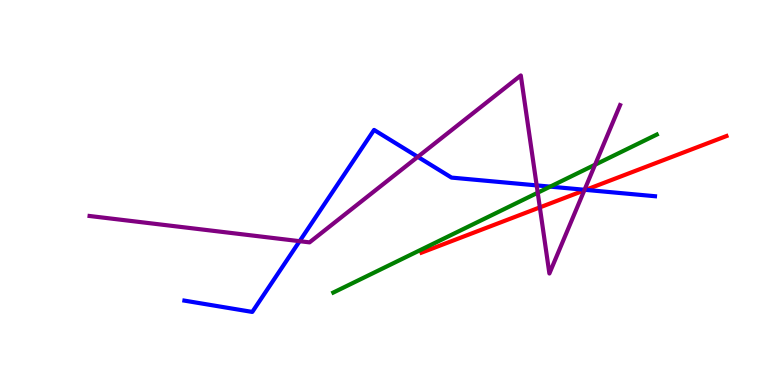[{'lines': ['blue', 'red'], 'intersections': [{'x': 7.56, 'y': 5.07}]}, {'lines': ['green', 'red'], 'intersections': []}, {'lines': ['purple', 'red'], 'intersections': [{'x': 6.97, 'y': 4.61}, {'x': 7.54, 'y': 5.05}]}, {'lines': ['blue', 'green'], 'intersections': [{'x': 7.1, 'y': 5.15}]}, {'lines': ['blue', 'purple'], 'intersections': [{'x': 3.87, 'y': 3.74}, {'x': 5.39, 'y': 5.93}, {'x': 6.92, 'y': 5.18}, {'x': 7.54, 'y': 5.07}]}, {'lines': ['green', 'purple'], 'intersections': [{'x': 6.94, 'y': 4.99}, {'x': 7.68, 'y': 5.72}]}]